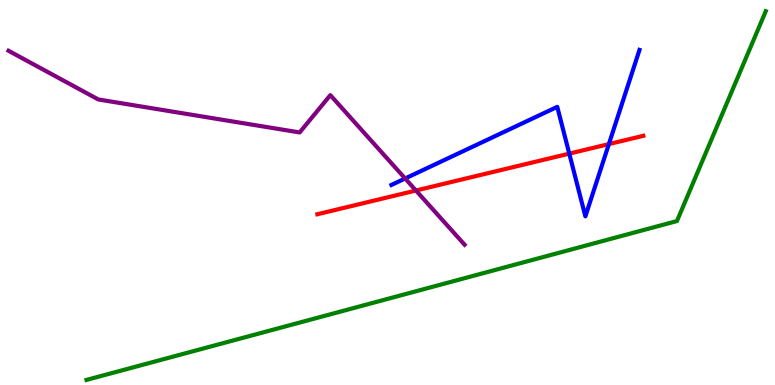[{'lines': ['blue', 'red'], 'intersections': [{'x': 7.35, 'y': 6.01}, {'x': 7.86, 'y': 6.26}]}, {'lines': ['green', 'red'], 'intersections': []}, {'lines': ['purple', 'red'], 'intersections': [{'x': 5.37, 'y': 5.05}]}, {'lines': ['blue', 'green'], 'intersections': []}, {'lines': ['blue', 'purple'], 'intersections': [{'x': 5.23, 'y': 5.36}]}, {'lines': ['green', 'purple'], 'intersections': []}]